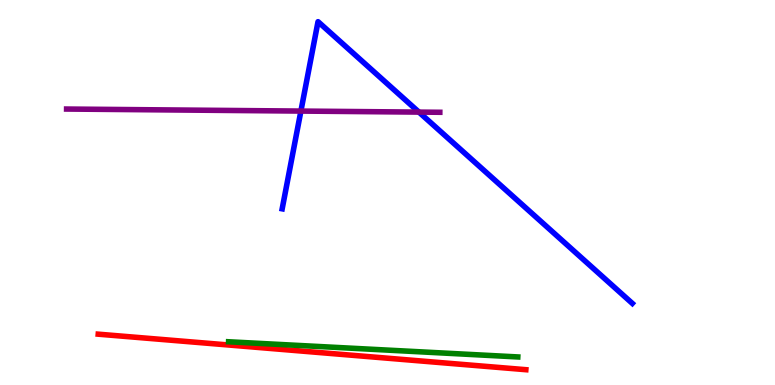[{'lines': ['blue', 'red'], 'intersections': []}, {'lines': ['green', 'red'], 'intersections': []}, {'lines': ['purple', 'red'], 'intersections': []}, {'lines': ['blue', 'green'], 'intersections': []}, {'lines': ['blue', 'purple'], 'intersections': [{'x': 3.88, 'y': 7.11}, {'x': 5.41, 'y': 7.09}]}, {'lines': ['green', 'purple'], 'intersections': []}]